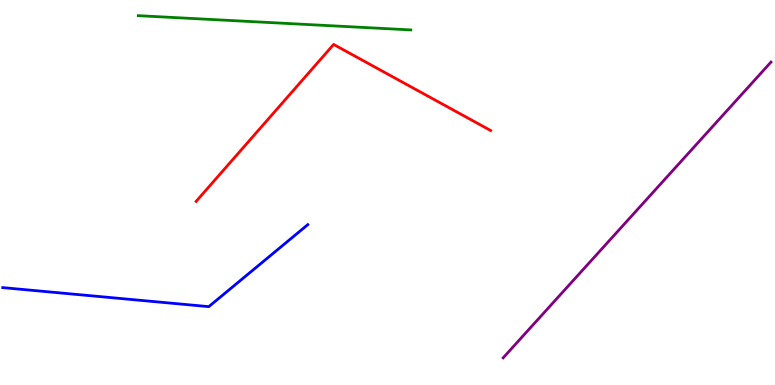[{'lines': ['blue', 'red'], 'intersections': []}, {'lines': ['green', 'red'], 'intersections': []}, {'lines': ['purple', 'red'], 'intersections': []}, {'lines': ['blue', 'green'], 'intersections': []}, {'lines': ['blue', 'purple'], 'intersections': []}, {'lines': ['green', 'purple'], 'intersections': []}]